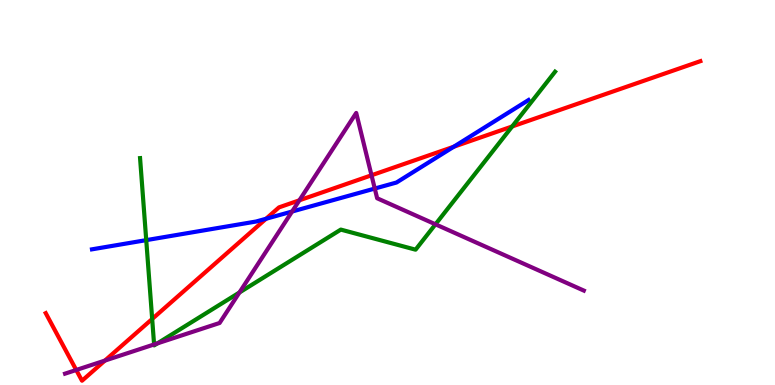[{'lines': ['blue', 'red'], 'intersections': [{'x': 3.43, 'y': 4.32}, {'x': 5.86, 'y': 6.19}]}, {'lines': ['green', 'red'], 'intersections': [{'x': 1.96, 'y': 1.71}, {'x': 6.61, 'y': 6.72}]}, {'lines': ['purple', 'red'], 'intersections': [{'x': 0.984, 'y': 0.39}, {'x': 1.35, 'y': 0.634}, {'x': 3.86, 'y': 4.8}, {'x': 4.79, 'y': 5.45}]}, {'lines': ['blue', 'green'], 'intersections': [{'x': 1.89, 'y': 3.76}]}, {'lines': ['blue', 'purple'], 'intersections': [{'x': 3.77, 'y': 4.51}, {'x': 4.84, 'y': 5.1}]}, {'lines': ['green', 'purple'], 'intersections': [{'x': 1.99, 'y': 1.05}, {'x': 2.03, 'y': 1.08}, {'x': 3.09, 'y': 2.4}, {'x': 5.62, 'y': 4.17}]}]